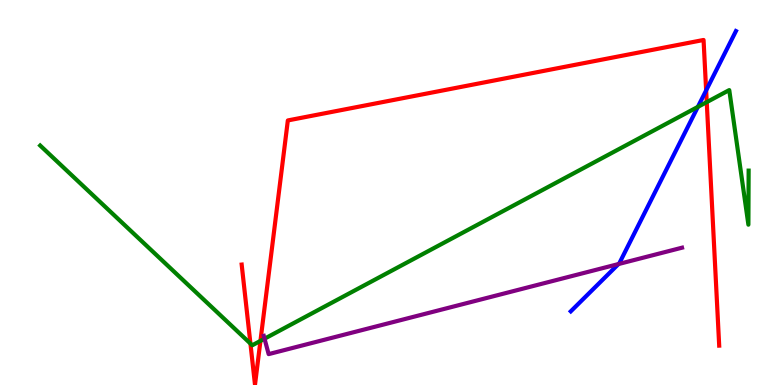[{'lines': ['blue', 'red'], 'intersections': [{'x': 9.11, 'y': 7.65}]}, {'lines': ['green', 'red'], 'intersections': [{'x': 3.23, 'y': 1.08}, {'x': 3.36, 'y': 1.15}, {'x': 9.12, 'y': 7.35}]}, {'lines': ['purple', 'red'], 'intersections': []}, {'lines': ['blue', 'green'], 'intersections': [{'x': 9.0, 'y': 7.22}]}, {'lines': ['blue', 'purple'], 'intersections': [{'x': 7.98, 'y': 3.14}]}, {'lines': ['green', 'purple'], 'intersections': [{'x': 3.41, 'y': 1.2}]}]